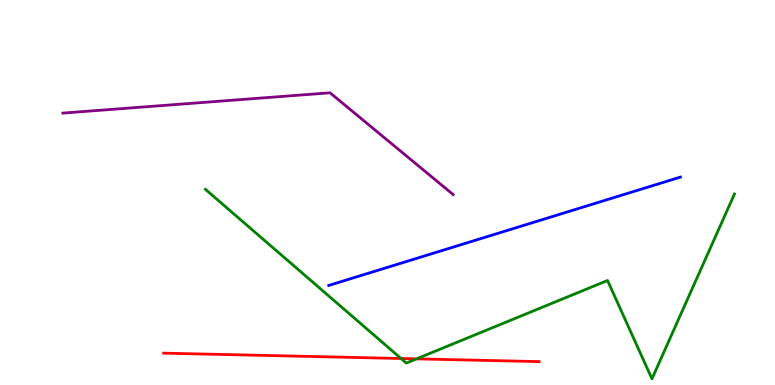[{'lines': ['blue', 'red'], 'intersections': []}, {'lines': ['green', 'red'], 'intersections': [{'x': 5.18, 'y': 0.688}, {'x': 5.37, 'y': 0.679}]}, {'lines': ['purple', 'red'], 'intersections': []}, {'lines': ['blue', 'green'], 'intersections': []}, {'lines': ['blue', 'purple'], 'intersections': []}, {'lines': ['green', 'purple'], 'intersections': []}]